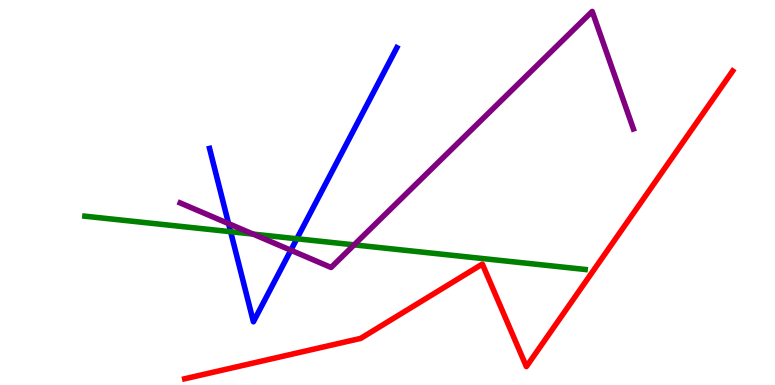[{'lines': ['blue', 'red'], 'intersections': []}, {'lines': ['green', 'red'], 'intersections': []}, {'lines': ['purple', 'red'], 'intersections': []}, {'lines': ['blue', 'green'], 'intersections': [{'x': 2.98, 'y': 3.98}, {'x': 3.83, 'y': 3.8}]}, {'lines': ['blue', 'purple'], 'intersections': [{'x': 2.95, 'y': 4.19}, {'x': 3.75, 'y': 3.5}]}, {'lines': ['green', 'purple'], 'intersections': [{'x': 3.27, 'y': 3.92}, {'x': 4.57, 'y': 3.64}]}]